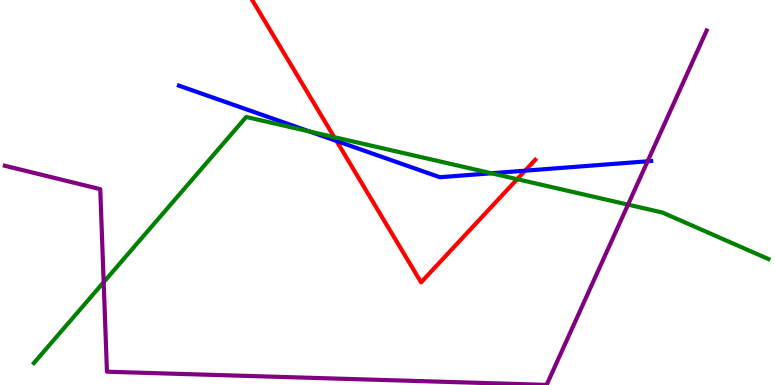[{'lines': ['blue', 'red'], 'intersections': [{'x': 4.34, 'y': 6.34}, {'x': 6.78, 'y': 5.57}]}, {'lines': ['green', 'red'], 'intersections': [{'x': 4.31, 'y': 6.44}, {'x': 6.67, 'y': 5.35}]}, {'lines': ['purple', 'red'], 'intersections': []}, {'lines': ['blue', 'green'], 'intersections': [{'x': 4.0, 'y': 6.58}, {'x': 6.34, 'y': 5.5}]}, {'lines': ['blue', 'purple'], 'intersections': [{'x': 8.36, 'y': 5.81}]}, {'lines': ['green', 'purple'], 'intersections': [{'x': 1.34, 'y': 2.67}, {'x': 8.1, 'y': 4.68}]}]